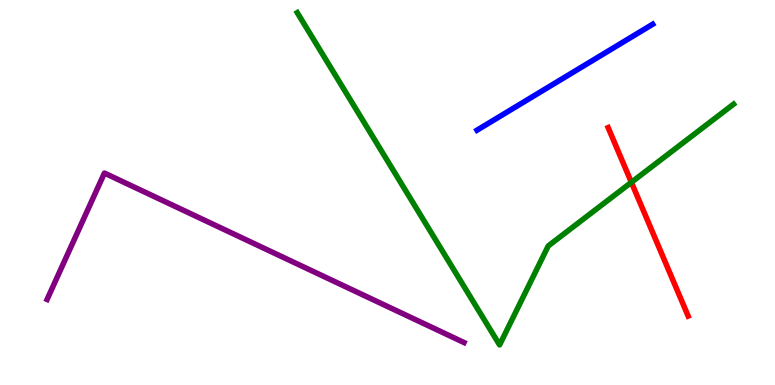[{'lines': ['blue', 'red'], 'intersections': []}, {'lines': ['green', 'red'], 'intersections': [{'x': 8.15, 'y': 5.26}]}, {'lines': ['purple', 'red'], 'intersections': []}, {'lines': ['blue', 'green'], 'intersections': []}, {'lines': ['blue', 'purple'], 'intersections': []}, {'lines': ['green', 'purple'], 'intersections': []}]